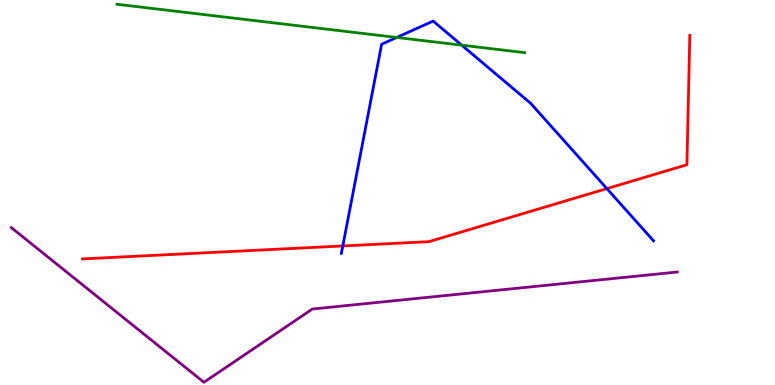[{'lines': ['blue', 'red'], 'intersections': [{'x': 4.42, 'y': 3.61}, {'x': 7.83, 'y': 5.1}]}, {'lines': ['green', 'red'], 'intersections': []}, {'lines': ['purple', 'red'], 'intersections': []}, {'lines': ['blue', 'green'], 'intersections': [{'x': 5.12, 'y': 9.03}, {'x': 5.96, 'y': 8.83}]}, {'lines': ['blue', 'purple'], 'intersections': []}, {'lines': ['green', 'purple'], 'intersections': []}]